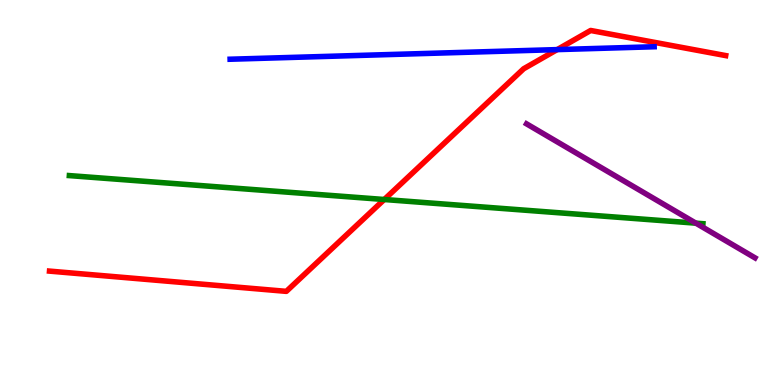[{'lines': ['blue', 'red'], 'intersections': [{'x': 7.19, 'y': 8.71}]}, {'lines': ['green', 'red'], 'intersections': [{'x': 4.96, 'y': 4.82}]}, {'lines': ['purple', 'red'], 'intersections': []}, {'lines': ['blue', 'green'], 'intersections': []}, {'lines': ['blue', 'purple'], 'intersections': []}, {'lines': ['green', 'purple'], 'intersections': [{'x': 8.98, 'y': 4.2}]}]